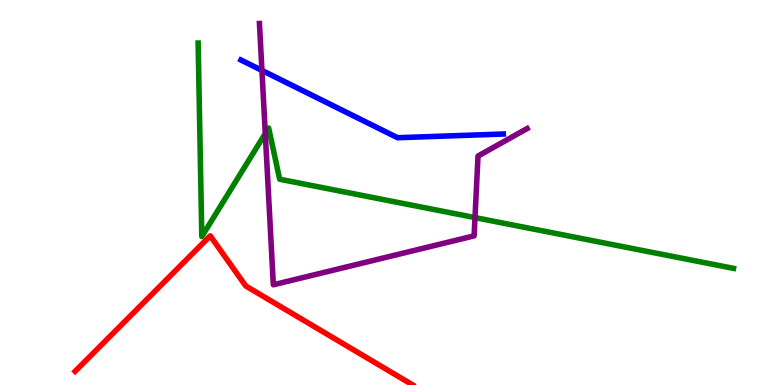[{'lines': ['blue', 'red'], 'intersections': []}, {'lines': ['green', 'red'], 'intersections': []}, {'lines': ['purple', 'red'], 'intersections': []}, {'lines': ['blue', 'green'], 'intersections': []}, {'lines': ['blue', 'purple'], 'intersections': [{'x': 3.38, 'y': 8.17}]}, {'lines': ['green', 'purple'], 'intersections': [{'x': 3.42, 'y': 6.53}, {'x': 6.13, 'y': 4.35}]}]